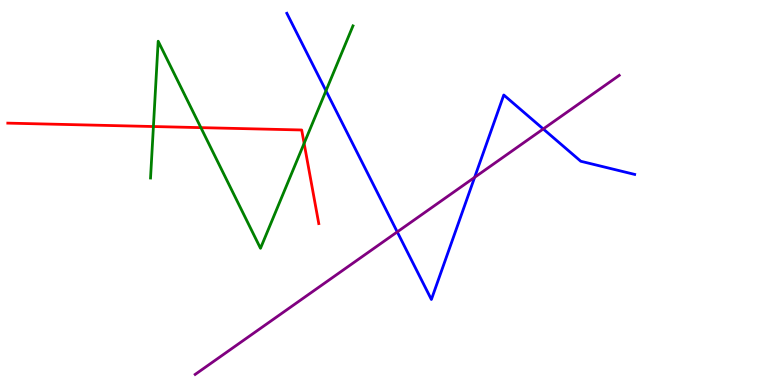[{'lines': ['blue', 'red'], 'intersections': []}, {'lines': ['green', 'red'], 'intersections': [{'x': 1.98, 'y': 6.71}, {'x': 2.59, 'y': 6.68}, {'x': 3.92, 'y': 6.28}]}, {'lines': ['purple', 'red'], 'intersections': []}, {'lines': ['blue', 'green'], 'intersections': [{'x': 4.21, 'y': 7.64}]}, {'lines': ['blue', 'purple'], 'intersections': [{'x': 5.13, 'y': 3.98}, {'x': 6.12, 'y': 5.39}, {'x': 7.01, 'y': 6.65}]}, {'lines': ['green', 'purple'], 'intersections': []}]